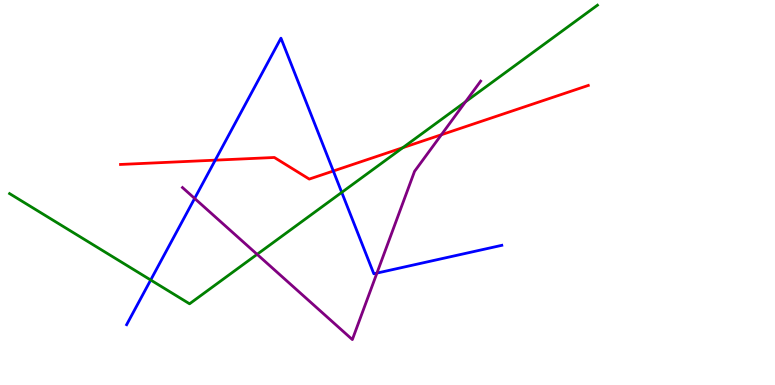[{'lines': ['blue', 'red'], 'intersections': [{'x': 2.78, 'y': 5.84}, {'x': 4.3, 'y': 5.56}]}, {'lines': ['green', 'red'], 'intersections': [{'x': 5.2, 'y': 6.16}]}, {'lines': ['purple', 'red'], 'intersections': [{'x': 5.7, 'y': 6.5}]}, {'lines': ['blue', 'green'], 'intersections': [{'x': 1.94, 'y': 2.73}, {'x': 4.41, 'y': 5.0}]}, {'lines': ['blue', 'purple'], 'intersections': [{'x': 2.51, 'y': 4.85}, {'x': 4.86, 'y': 2.91}]}, {'lines': ['green', 'purple'], 'intersections': [{'x': 3.32, 'y': 3.39}, {'x': 6.01, 'y': 7.36}]}]